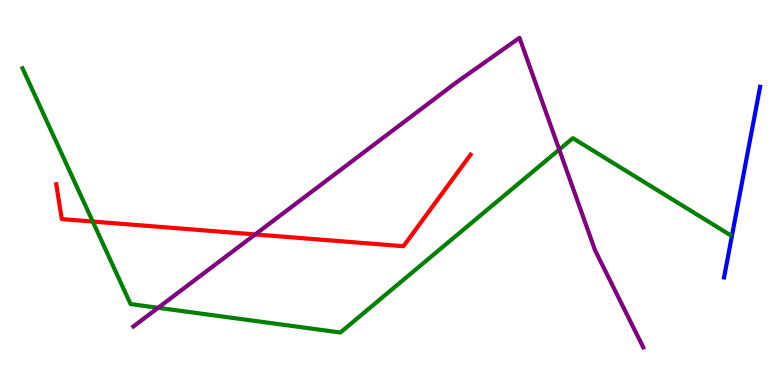[{'lines': ['blue', 'red'], 'intersections': []}, {'lines': ['green', 'red'], 'intersections': [{'x': 1.2, 'y': 4.25}]}, {'lines': ['purple', 'red'], 'intersections': [{'x': 3.29, 'y': 3.91}]}, {'lines': ['blue', 'green'], 'intersections': []}, {'lines': ['blue', 'purple'], 'intersections': []}, {'lines': ['green', 'purple'], 'intersections': [{'x': 2.04, 'y': 2.01}, {'x': 7.22, 'y': 6.11}]}]